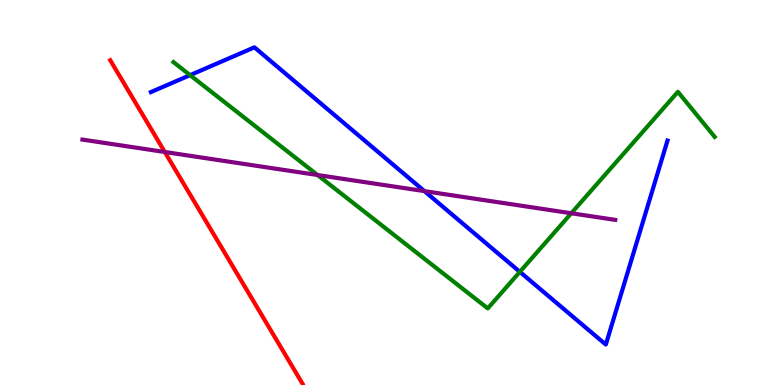[{'lines': ['blue', 'red'], 'intersections': []}, {'lines': ['green', 'red'], 'intersections': []}, {'lines': ['purple', 'red'], 'intersections': [{'x': 2.13, 'y': 6.05}]}, {'lines': ['blue', 'green'], 'intersections': [{'x': 2.45, 'y': 8.05}, {'x': 6.71, 'y': 2.94}]}, {'lines': ['blue', 'purple'], 'intersections': [{'x': 5.48, 'y': 5.04}]}, {'lines': ['green', 'purple'], 'intersections': [{'x': 4.1, 'y': 5.45}, {'x': 7.37, 'y': 4.46}]}]